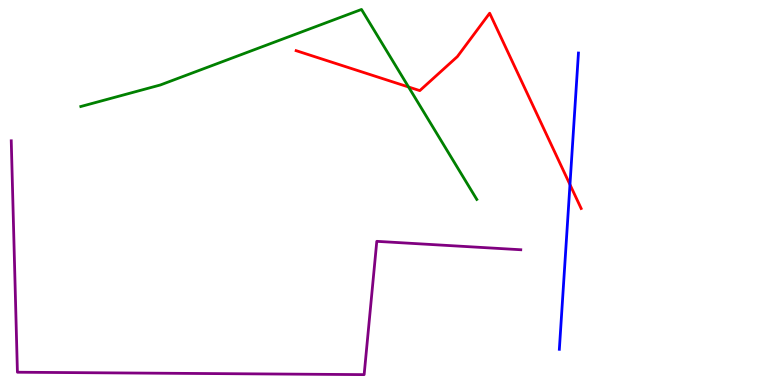[{'lines': ['blue', 'red'], 'intersections': [{'x': 7.35, 'y': 5.21}]}, {'lines': ['green', 'red'], 'intersections': [{'x': 5.27, 'y': 7.74}]}, {'lines': ['purple', 'red'], 'intersections': []}, {'lines': ['blue', 'green'], 'intersections': []}, {'lines': ['blue', 'purple'], 'intersections': []}, {'lines': ['green', 'purple'], 'intersections': []}]